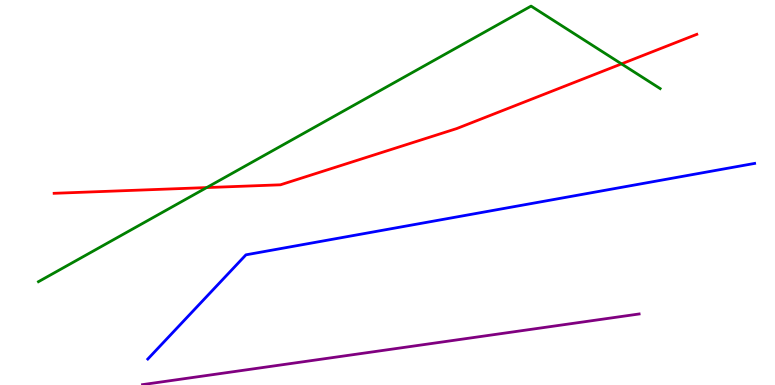[{'lines': ['blue', 'red'], 'intersections': []}, {'lines': ['green', 'red'], 'intersections': [{'x': 2.67, 'y': 5.13}, {'x': 8.02, 'y': 8.34}]}, {'lines': ['purple', 'red'], 'intersections': []}, {'lines': ['blue', 'green'], 'intersections': []}, {'lines': ['blue', 'purple'], 'intersections': []}, {'lines': ['green', 'purple'], 'intersections': []}]